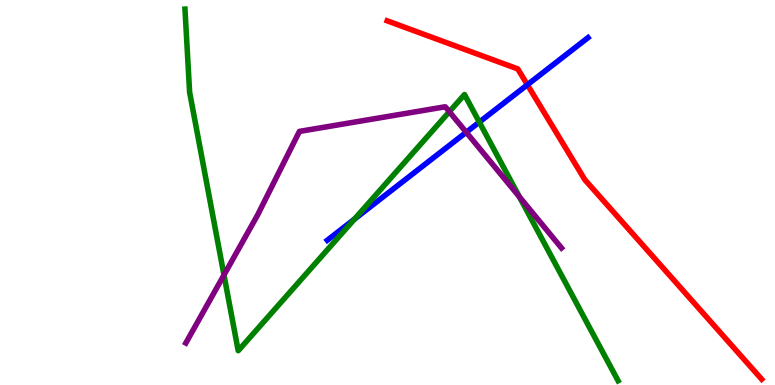[{'lines': ['blue', 'red'], 'intersections': [{'x': 6.8, 'y': 7.8}]}, {'lines': ['green', 'red'], 'intersections': []}, {'lines': ['purple', 'red'], 'intersections': []}, {'lines': ['blue', 'green'], 'intersections': [{'x': 4.57, 'y': 4.31}, {'x': 6.18, 'y': 6.83}]}, {'lines': ['blue', 'purple'], 'intersections': [{'x': 6.02, 'y': 6.56}]}, {'lines': ['green', 'purple'], 'intersections': [{'x': 2.89, 'y': 2.86}, {'x': 5.8, 'y': 7.1}, {'x': 6.7, 'y': 4.89}]}]